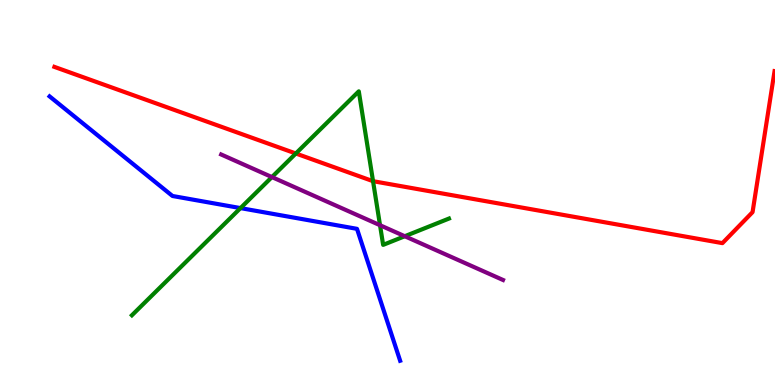[{'lines': ['blue', 'red'], 'intersections': []}, {'lines': ['green', 'red'], 'intersections': [{'x': 3.82, 'y': 6.01}, {'x': 4.81, 'y': 5.29}]}, {'lines': ['purple', 'red'], 'intersections': []}, {'lines': ['blue', 'green'], 'intersections': [{'x': 3.1, 'y': 4.59}]}, {'lines': ['blue', 'purple'], 'intersections': []}, {'lines': ['green', 'purple'], 'intersections': [{'x': 3.51, 'y': 5.4}, {'x': 4.9, 'y': 4.15}, {'x': 5.22, 'y': 3.86}]}]